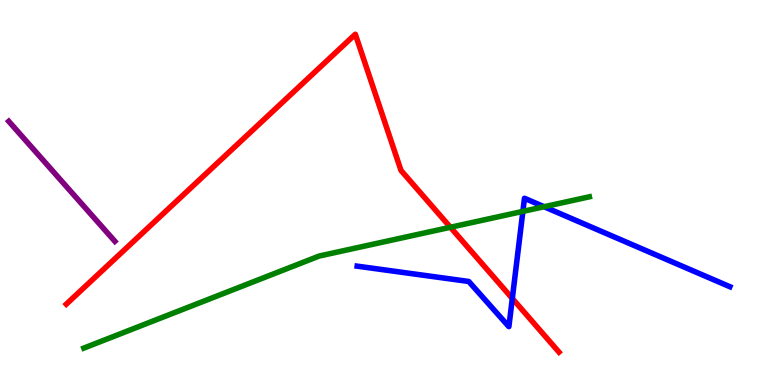[{'lines': ['blue', 'red'], 'intersections': [{'x': 6.61, 'y': 2.25}]}, {'lines': ['green', 'red'], 'intersections': [{'x': 5.81, 'y': 4.1}]}, {'lines': ['purple', 'red'], 'intersections': []}, {'lines': ['blue', 'green'], 'intersections': [{'x': 6.75, 'y': 4.51}, {'x': 7.02, 'y': 4.63}]}, {'lines': ['blue', 'purple'], 'intersections': []}, {'lines': ['green', 'purple'], 'intersections': []}]